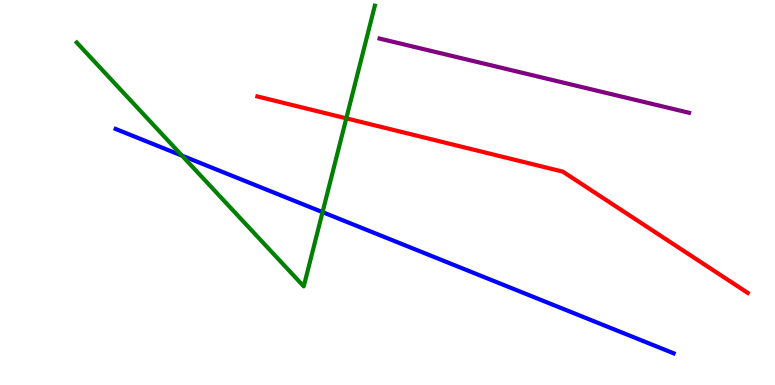[{'lines': ['blue', 'red'], 'intersections': []}, {'lines': ['green', 'red'], 'intersections': [{'x': 4.47, 'y': 6.93}]}, {'lines': ['purple', 'red'], 'intersections': []}, {'lines': ['blue', 'green'], 'intersections': [{'x': 2.35, 'y': 5.96}, {'x': 4.16, 'y': 4.49}]}, {'lines': ['blue', 'purple'], 'intersections': []}, {'lines': ['green', 'purple'], 'intersections': []}]